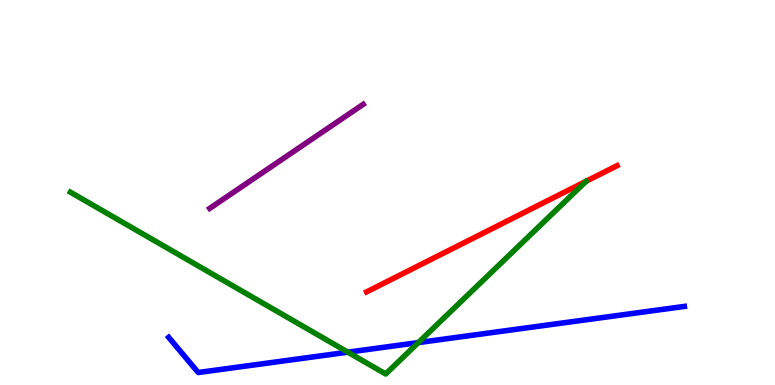[{'lines': ['blue', 'red'], 'intersections': []}, {'lines': ['green', 'red'], 'intersections': []}, {'lines': ['purple', 'red'], 'intersections': []}, {'lines': ['blue', 'green'], 'intersections': [{'x': 4.49, 'y': 0.853}, {'x': 5.4, 'y': 1.1}]}, {'lines': ['blue', 'purple'], 'intersections': []}, {'lines': ['green', 'purple'], 'intersections': []}]